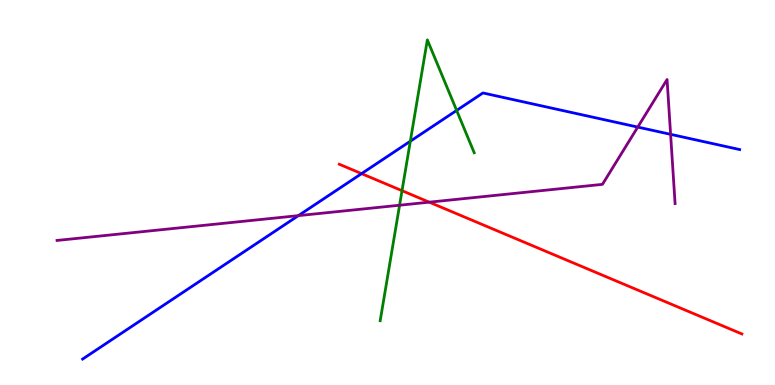[{'lines': ['blue', 'red'], 'intersections': [{'x': 4.67, 'y': 5.49}]}, {'lines': ['green', 'red'], 'intersections': [{'x': 5.19, 'y': 5.05}]}, {'lines': ['purple', 'red'], 'intersections': [{'x': 5.54, 'y': 4.75}]}, {'lines': ['blue', 'green'], 'intersections': [{'x': 5.29, 'y': 6.33}, {'x': 5.89, 'y': 7.13}]}, {'lines': ['blue', 'purple'], 'intersections': [{'x': 3.85, 'y': 4.4}, {'x': 8.23, 'y': 6.7}, {'x': 8.65, 'y': 6.51}]}, {'lines': ['green', 'purple'], 'intersections': [{'x': 5.16, 'y': 4.67}]}]